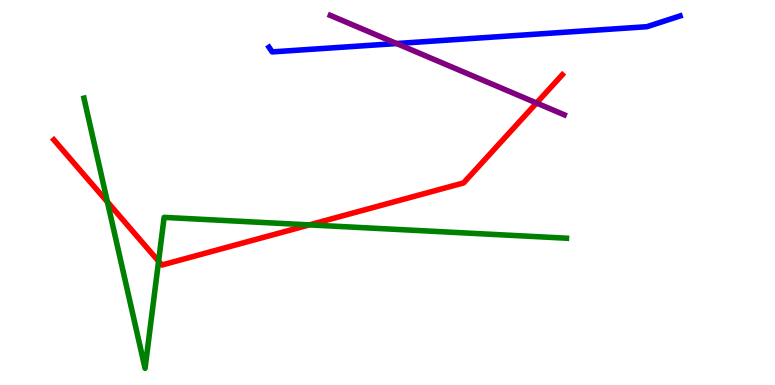[{'lines': ['blue', 'red'], 'intersections': []}, {'lines': ['green', 'red'], 'intersections': [{'x': 1.39, 'y': 4.76}, {'x': 2.05, 'y': 3.21}, {'x': 3.99, 'y': 4.16}]}, {'lines': ['purple', 'red'], 'intersections': [{'x': 6.92, 'y': 7.32}]}, {'lines': ['blue', 'green'], 'intersections': []}, {'lines': ['blue', 'purple'], 'intersections': [{'x': 5.12, 'y': 8.87}]}, {'lines': ['green', 'purple'], 'intersections': []}]